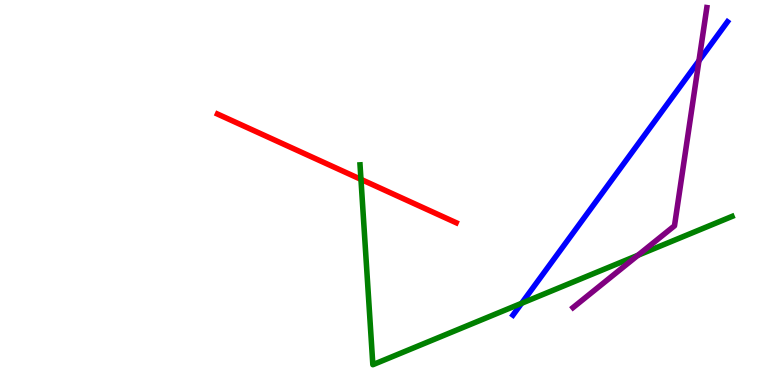[{'lines': ['blue', 'red'], 'intersections': []}, {'lines': ['green', 'red'], 'intersections': [{'x': 4.66, 'y': 5.34}]}, {'lines': ['purple', 'red'], 'intersections': []}, {'lines': ['blue', 'green'], 'intersections': [{'x': 6.73, 'y': 2.12}]}, {'lines': ['blue', 'purple'], 'intersections': [{'x': 9.02, 'y': 8.42}]}, {'lines': ['green', 'purple'], 'intersections': [{'x': 8.23, 'y': 3.37}]}]